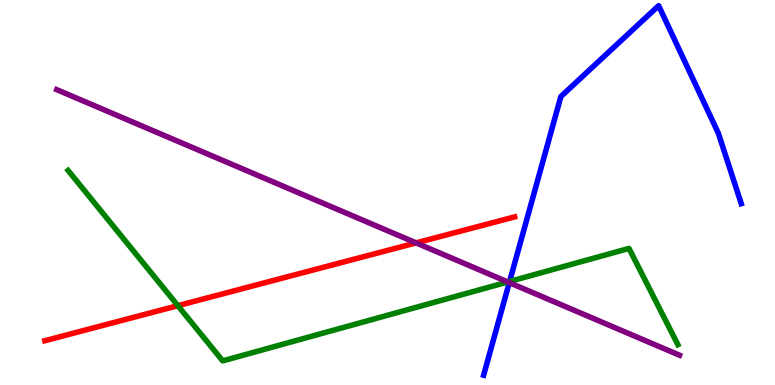[{'lines': ['blue', 'red'], 'intersections': []}, {'lines': ['green', 'red'], 'intersections': [{'x': 2.3, 'y': 2.06}]}, {'lines': ['purple', 'red'], 'intersections': [{'x': 5.37, 'y': 3.69}]}, {'lines': ['blue', 'green'], 'intersections': [{'x': 6.58, 'y': 2.69}]}, {'lines': ['blue', 'purple'], 'intersections': [{'x': 6.57, 'y': 2.66}]}, {'lines': ['green', 'purple'], 'intersections': [{'x': 6.55, 'y': 2.68}]}]